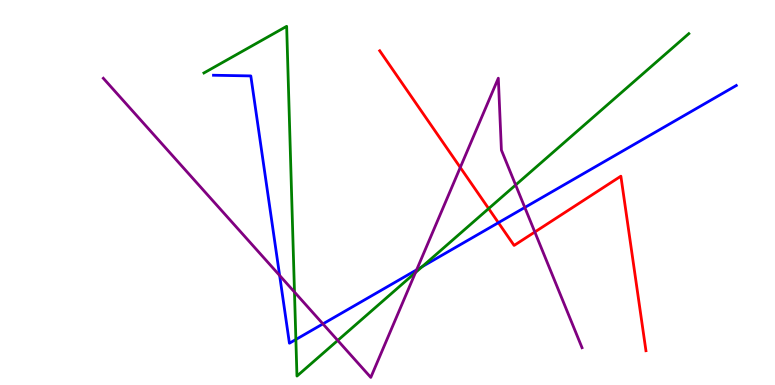[{'lines': ['blue', 'red'], 'intersections': [{'x': 6.43, 'y': 4.22}]}, {'lines': ['green', 'red'], 'intersections': [{'x': 6.31, 'y': 4.58}]}, {'lines': ['purple', 'red'], 'intersections': [{'x': 5.94, 'y': 5.65}, {'x': 6.9, 'y': 3.97}]}, {'lines': ['blue', 'green'], 'intersections': [{'x': 3.82, 'y': 1.18}, {'x': 5.45, 'y': 3.07}]}, {'lines': ['blue', 'purple'], 'intersections': [{'x': 3.61, 'y': 2.85}, {'x': 4.17, 'y': 1.59}, {'x': 5.38, 'y': 2.99}, {'x': 6.77, 'y': 4.61}]}, {'lines': ['green', 'purple'], 'intersections': [{'x': 3.8, 'y': 2.41}, {'x': 4.36, 'y': 1.16}, {'x': 5.36, 'y': 2.92}, {'x': 6.65, 'y': 5.19}]}]